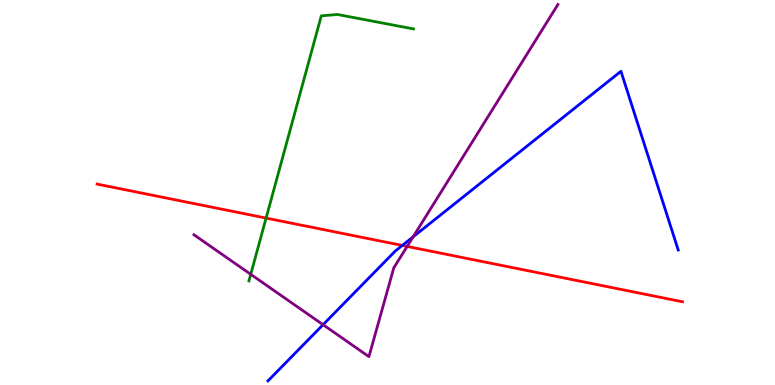[{'lines': ['blue', 'red'], 'intersections': [{'x': 5.19, 'y': 3.62}]}, {'lines': ['green', 'red'], 'intersections': [{'x': 3.43, 'y': 4.34}]}, {'lines': ['purple', 'red'], 'intersections': [{'x': 5.25, 'y': 3.6}]}, {'lines': ['blue', 'green'], 'intersections': []}, {'lines': ['blue', 'purple'], 'intersections': [{'x': 4.17, 'y': 1.57}, {'x': 5.33, 'y': 3.85}]}, {'lines': ['green', 'purple'], 'intersections': [{'x': 3.24, 'y': 2.87}]}]